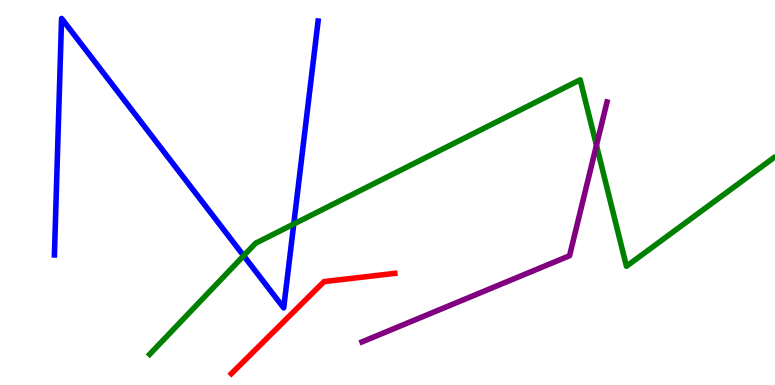[{'lines': ['blue', 'red'], 'intersections': []}, {'lines': ['green', 'red'], 'intersections': []}, {'lines': ['purple', 'red'], 'intersections': []}, {'lines': ['blue', 'green'], 'intersections': [{'x': 3.14, 'y': 3.36}, {'x': 3.79, 'y': 4.18}]}, {'lines': ['blue', 'purple'], 'intersections': []}, {'lines': ['green', 'purple'], 'intersections': [{'x': 7.7, 'y': 6.23}]}]